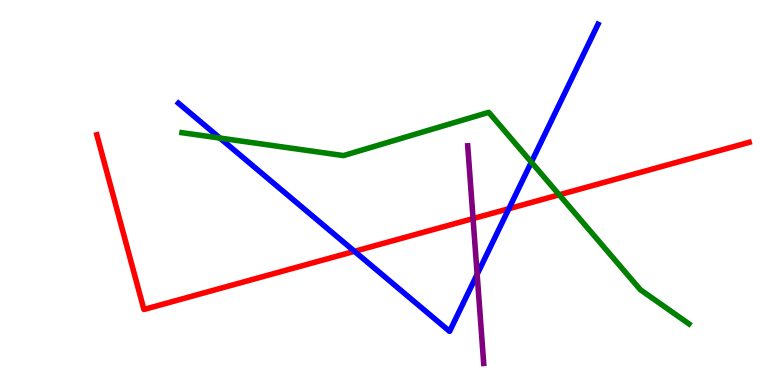[{'lines': ['blue', 'red'], 'intersections': [{'x': 4.57, 'y': 3.47}, {'x': 6.57, 'y': 4.58}]}, {'lines': ['green', 'red'], 'intersections': [{'x': 7.22, 'y': 4.94}]}, {'lines': ['purple', 'red'], 'intersections': [{'x': 6.1, 'y': 4.32}]}, {'lines': ['blue', 'green'], 'intersections': [{'x': 2.84, 'y': 6.41}, {'x': 6.86, 'y': 5.79}]}, {'lines': ['blue', 'purple'], 'intersections': [{'x': 6.16, 'y': 2.87}]}, {'lines': ['green', 'purple'], 'intersections': []}]